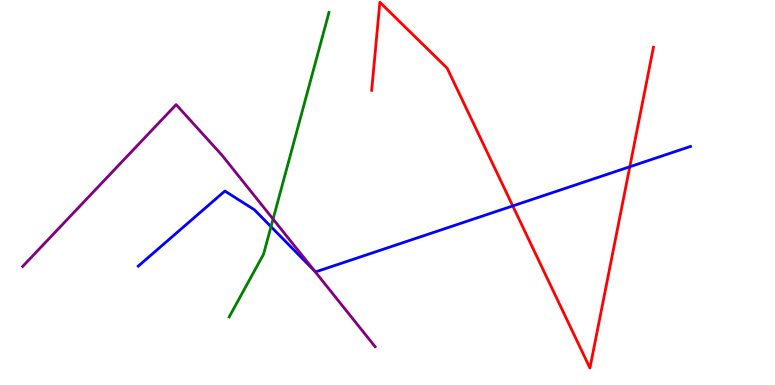[{'lines': ['blue', 'red'], 'intersections': [{'x': 6.62, 'y': 4.65}, {'x': 8.13, 'y': 5.67}]}, {'lines': ['green', 'red'], 'intersections': []}, {'lines': ['purple', 'red'], 'intersections': []}, {'lines': ['blue', 'green'], 'intersections': [{'x': 3.5, 'y': 4.11}]}, {'lines': ['blue', 'purple'], 'intersections': [{'x': 4.06, 'y': 2.97}]}, {'lines': ['green', 'purple'], 'intersections': [{'x': 3.52, 'y': 4.31}]}]